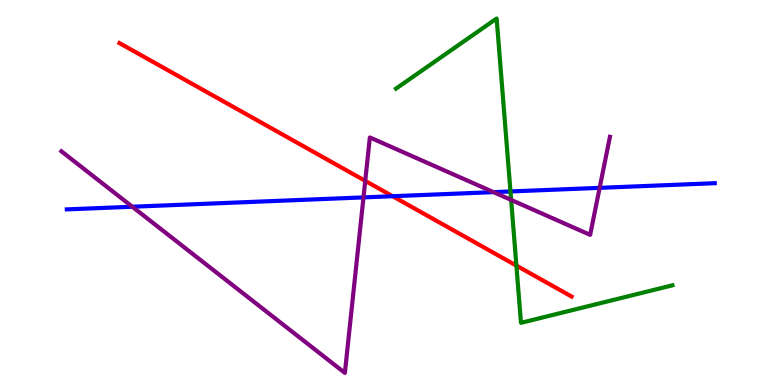[{'lines': ['blue', 'red'], 'intersections': [{'x': 5.07, 'y': 4.9}]}, {'lines': ['green', 'red'], 'intersections': [{'x': 6.66, 'y': 3.1}]}, {'lines': ['purple', 'red'], 'intersections': [{'x': 4.71, 'y': 5.3}]}, {'lines': ['blue', 'green'], 'intersections': [{'x': 6.59, 'y': 5.03}]}, {'lines': ['blue', 'purple'], 'intersections': [{'x': 1.71, 'y': 4.63}, {'x': 4.69, 'y': 4.87}, {'x': 6.37, 'y': 5.01}, {'x': 7.74, 'y': 5.12}]}, {'lines': ['green', 'purple'], 'intersections': [{'x': 6.6, 'y': 4.81}]}]